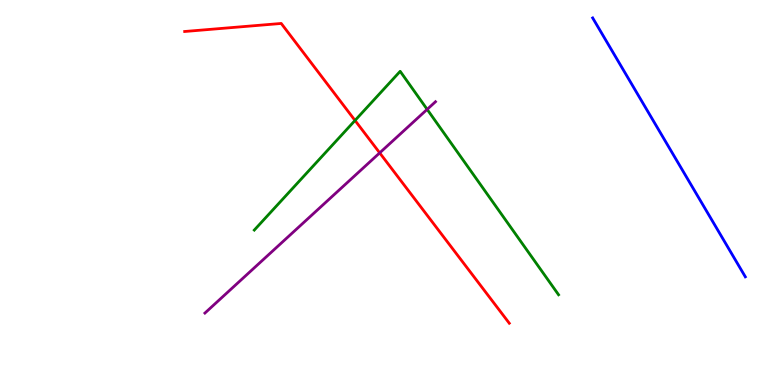[{'lines': ['blue', 'red'], 'intersections': []}, {'lines': ['green', 'red'], 'intersections': [{'x': 4.58, 'y': 6.87}]}, {'lines': ['purple', 'red'], 'intersections': [{'x': 4.9, 'y': 6.03}]}, {'lines': ['blue', 'green'], 'intersections': []}, {'lines': ['blue', 'purple'], 'intersections': []}, {'lines': ['green', 'purple'], 'intersections': [{'x': 5.51, 'y': 7.16}]}]